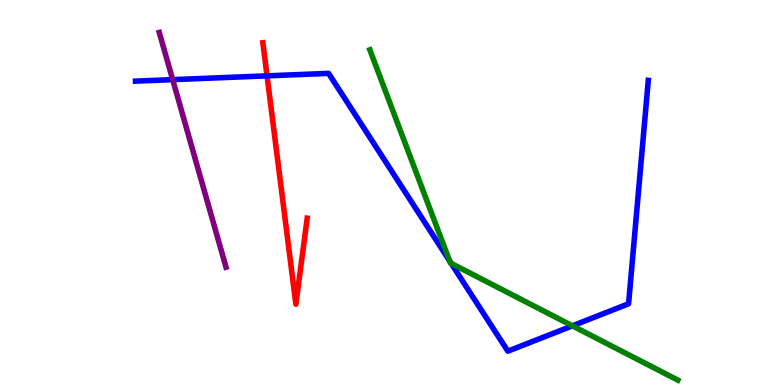[{'lines': ['blue', 'red'], 'intersections': [{'x': 3.45, 'y': 8.03}]}, {'lines': ['green', 'red'], 'intersections': []}, {'lines': ['purple', 'red'], 'intersections': []}, {'lines': ['blue', 'green'], 'intersections': [{'x': 5.8, 'y': 3.22}, {'x': 5.82, 'y': 3.16}, {'x': 7.39, 'y': 1.54}]}, {'lines': ['blue', 'purple'], 'intersections': [{'x': 2.23, 'y': 7.93}]}, {'lines': ['green', 'purple'], 'intersections': []}]